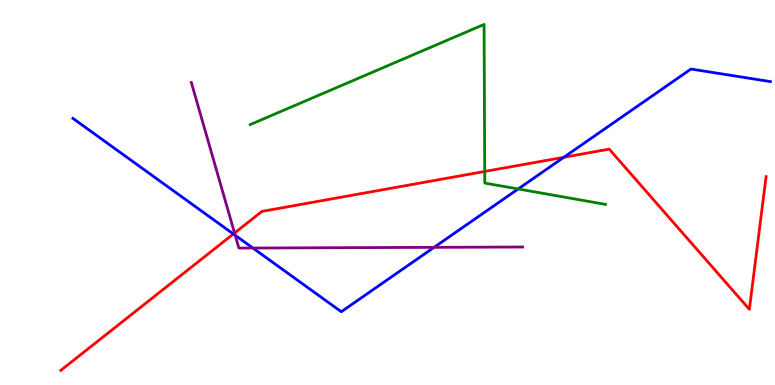[{'lines': ['blue', 'red'], 'intersections': [{'x': 3.01, 'y': 3.92}, {'x': 7.28, 'y': 5.91}]}, {'lines': ['green', 'red'], 'intersections': [{'x': 6.25, 'y': 5.55}]}, {'lines': ['purple', 'red'], 'intersections': [{'x': 3.03, 'y': 3.95}]}, {'lines': ['blue', 'green'], 'intersections': [{'x': 6.69, 'y': 5.09}]}, {'lines': ['blue', 'purple'], 'intersections': [{'x': 3.03, 'y': 3.89}, {'x': 3.26, 'y': 3.56}, {'x': 5.6, 'y': 3.58}]}, {'lines': ['green', 'purple'], 'intersections': []}]